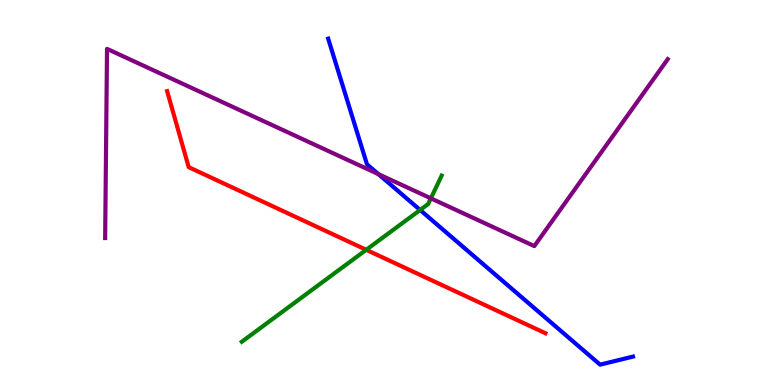[{'lines': ['blue', 'red'], 'intersections': []}, {'lines': ['green', 'red'], 'intersections': [{'x': 4.73, 'y': 3.51}]}, {'lines': ['purple', 'red'], 'intersections': []}, {'lines': ['blue', 'green'], 'intersections': [{'x': 5.42, 'y': 4.55}]}, {'lines': ['blue', 'purple'], 'intersections': [{'x': 4.88, 'y': 5.48}]}, {'lines': ['green', 'purple'], 'intersections': [{'x': 5.56, 'y': 4.85}]}]